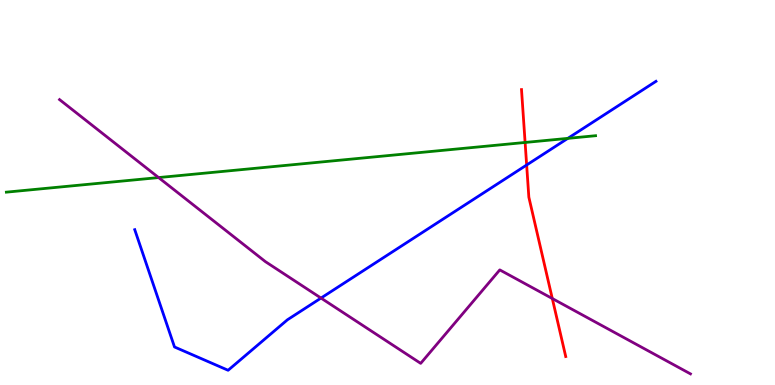[{'lines': ['blue', 'red'], 'intersections': [{'x': 6.8, 'y': 5.71}]}, {'lines': ['green', 'red'], 'intersections': [{'x': 6.78, 'y': 6.3}]}, {'lines': ['purple', 'red'], 'intersections': [{'x': 7.13, 'y': 2.25}]}, {'lines': ['blue', 'green'], 'intersections': [{'x': 7.33, 'y': 6.41}]}, {'lines': ['blue', 'purple'], 'intersections': [{'x': 4.14, 'y': 2.26}]}, {'lines': ['green', 'purple'], 'intersections': [{'x': 2.05, 'y': 5.39}]}]